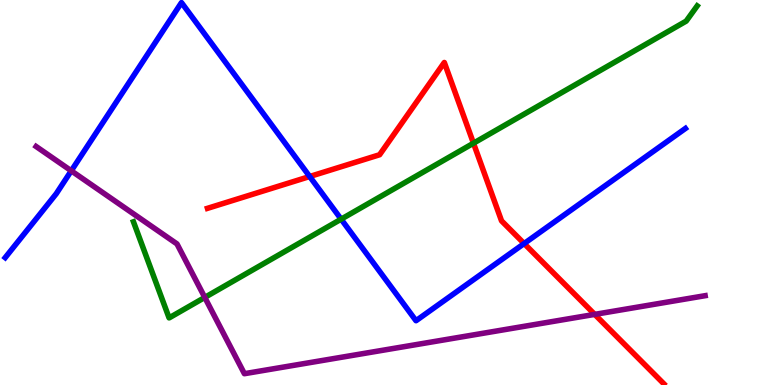[{'lines': ['blue', 'red'], 'intersections': [{'x': 4.0, 'y': 5.42}, {'x': 6.76, 'y': 3.67}]}, {'lines': ['green', 'red'], 'intersections': [{'x': 6.11, 'y': 6.28}]}, {'lines': ['purple', 'red'], 'intersections': [{'x': 7.67, 'y': 1.83}]}, {'lines': ['blue', 'green'], 'intersections': [{'x': 4.4, 'y': 4.31}]}, {'lines': ['blue', 'purple'], 'intersections': [{'x': 0.92, 'y': 5.56}]}, {'lines': ['green', 'purple'], 'intersections': [{'x': 2.64, 'y': 2.27}]}]